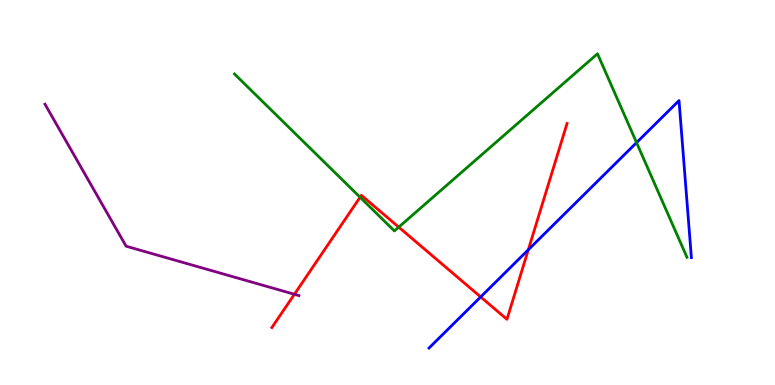[{'lines': ['blue', 'red'], 'intersections': [{'x': 6.2, 'y': 2.29}, {'x': 6.82, 'y': 3.51}]}, {'lines': ['green', 'red'], 'intersections': [{'x': 4.65, 'y': 4.88}, {'x': 5.14, 'y': 4.1}]}, {'lines': ['purple', 'red'], 'intersections': [{'x': 3.8, 'y': 2.36}]}, {'lines': ['blue', 'green'], 'intersections': [{'x': 8.21, 'y': 6.3}]}, {'lines': ['blue', 'purple'], 'intersections': []}, {'lines': ['green', 'purple'], 'intersections': []}]